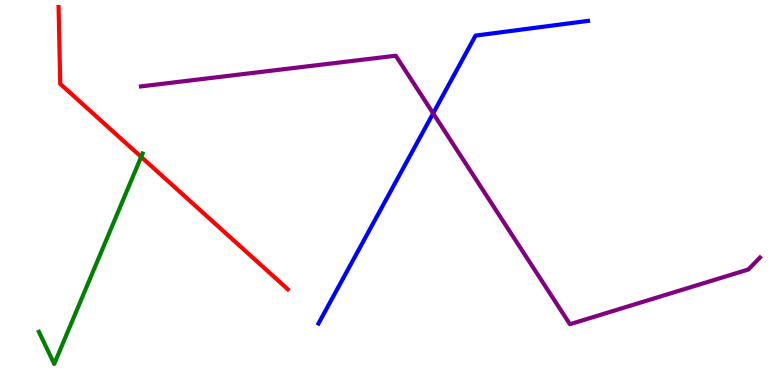[{'lines': ['blue', 'red'], 'intersections': []}, {'lines': ['green', 'red'], 'intersections': [{'x': 1.82, 'y': 5.93}]}, {'lines': ['purple', 'red'], 'intersections': []}, {'lines': ['blue', 'green'], 'intersections': []}, {'lines': ['blue', 'purple'], 'intersections': [{'x': 5.59, 'y': 7.06}]}, {'lines': ['green', 'purple'], 'intersections': []}]